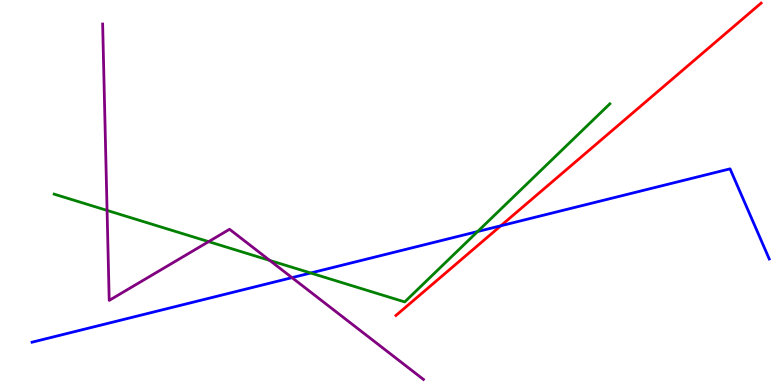[{'lines': ['blue', 'red'], 'intersections': [{'x': 6.46, 'y': 4.14}]}, {'lines': ['green', 'red'], 'intersections': []}, {'lines': ['purple', 'red'], 'intersections': []}, {'lines': ['blue', 'green'], 'intersections': [{'x': 4.01, 'y': 2.91}, {'x': 6.16, 'y': 3.99}]}, {'lines': ['blue', 'purple'], 'intersections': [{'x': 3.77, 'y': 2.79}]}, {'lines': ['green', 'purple'], 'intersections': [{'x': 1.38, 'y': 4.53}, {'x': 2.69, 'y': 3.72}, {'x': 3.48, 'y': 3.24}]}]